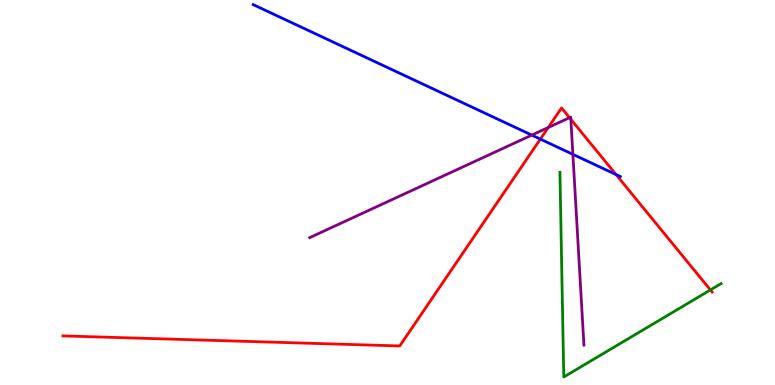[{'lines': ['blue', 'red'], 'intersections': [{'x': 6.97, 'y': 6.39}, {'x': 7.95, 'y': 5.47}]}, {'lines': ['green', 'red'], 'intersections': [{'x': 9.17, 'y': 2.47}]}, {'lines': ['purple', 'red'], 'intersections': [{'x': 7.07, 'y': 6.69}, {'x': 7.35, 'y': 6.94}, {'x': 7.37, 'y': 6.9}]}, {'lines': ['blue', 'green'], 'intersections': []}, {'lines': ['blue', 'purple'], 'intersections': [{'x': 6.86, 'y': 6.49}, {'x': 7.39, 'y': 5.99}]}, {'lines': ['green', 'purple'], 'intersections': []}]